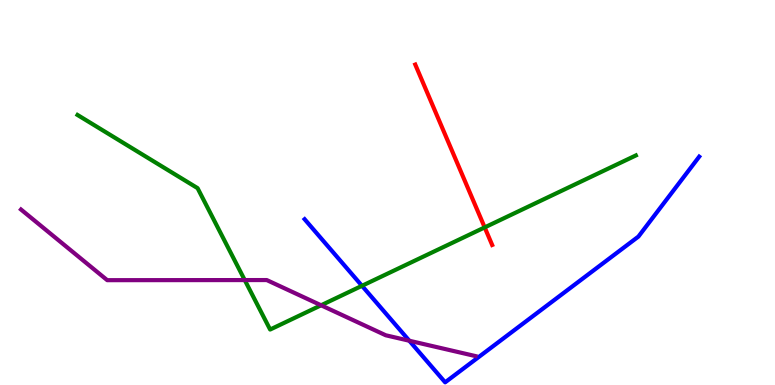[{'lines': ['blue', 'red'], 'intersections': []}, {'lines': ['green', 'red'], 'intersections': [{'x': 6.25, 'y': 4.09}]}, {'lines': ['purple', 'red'], 'intersections': []}, {'lines': ['blue', 'green'], 'intersections': [{'x': 4.67, 'y': 2.58}]}, {'lines': ['blue', 'purple'], 'intersections': [{'x': 5.28, 'y': 1.15}]}, {'lines': ['green', 'purple'], 'intersections': [{'x': 3.16, 'y': 2.73}, {'x': 4.14, 'y': 2.07}]}]